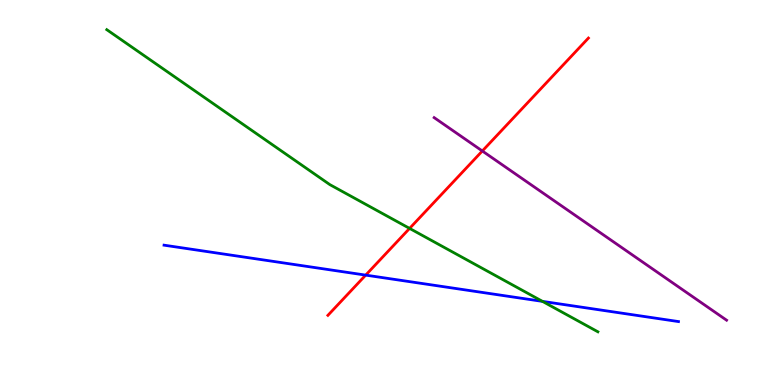[{'lines': ['blue', 'red'], 'intersections': [{'x': 4.72, 'y': 2.85}]}, {'lines': ['green', 'red'], 'intersections': [{'x': 5.28, 'y': 4.07}]}, {'lines': ['purple', 'red'], 'intersections': [{'x': 6.22, 'y': 6.08}]}, {'lines': ['blue', 'green'], 'intersections': [{'x': 7.0, 'y': 2.17}]}, {'lines': ['blue', 'purple'], 'intersections': []}, {'lines': ['green', 'purple'], 'intersections': []}]